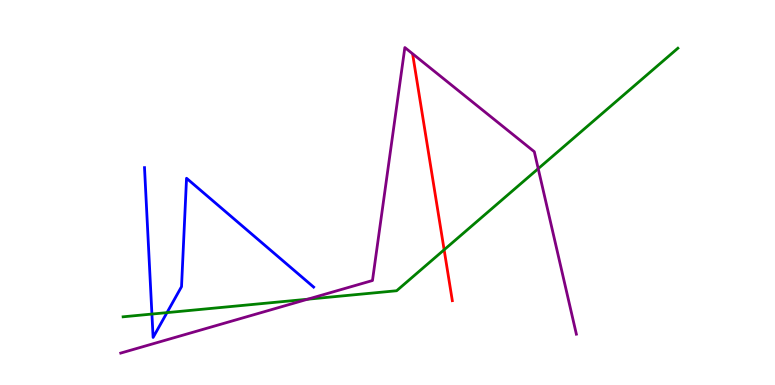[{'lines': ['blue', 'red'], 'intersections': []}, {'lines': ['green', 'red'], 'intersections': [{'x': 5.73, 'y': 3.51}]}, {'lines': ['purple', 'red'], 'intersections': []}, {'lines': ['blue', 'green'], 'intersections': [{'x': 1.96, 'y': 1.84}, {'x': 2.15, 'y': 1.88}]}, {'lines': ['blue', 'purple'], 'intersections': []}, {'lines': ['green', 'purple'], 'intersections': [{'x': 3.97, 'y': 2.23}, {'x': 6.94, 'y': 5.62}]}]